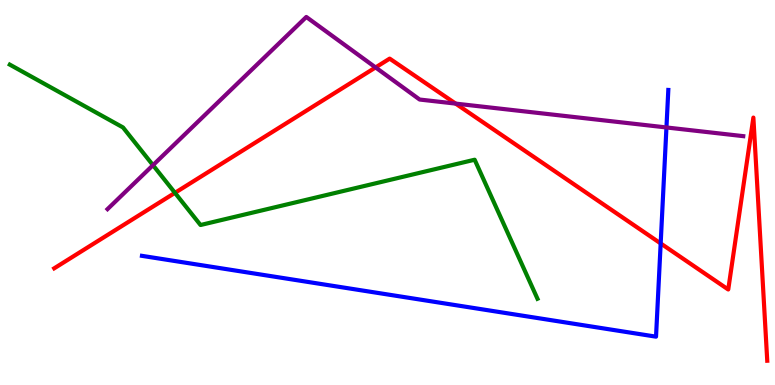[{'lines': ['blue', 'red'], 'intersections': [{'x': 8.52, 'y': 3.68}]}, {'lines': ['green', 'red'], 'intersections': [{'x': 2.26, 'y': 4.99}]}, {'lines': ['purple', 'red'], 'intersections': [{'x': 4.85, 'y': 8.25}, {'x': 5.88, 'y': 7.31}]}, {'lines': ['blue', 'green'], 'intersections': []}, {'lines': ['blue', 'purple'], 'intersections': [{'x': 8.6, 'y': 6.69}]}, {'lines': ['green', 'purple'], 'intersections': [{'x': 1.97, 'y': 5.71}]}]